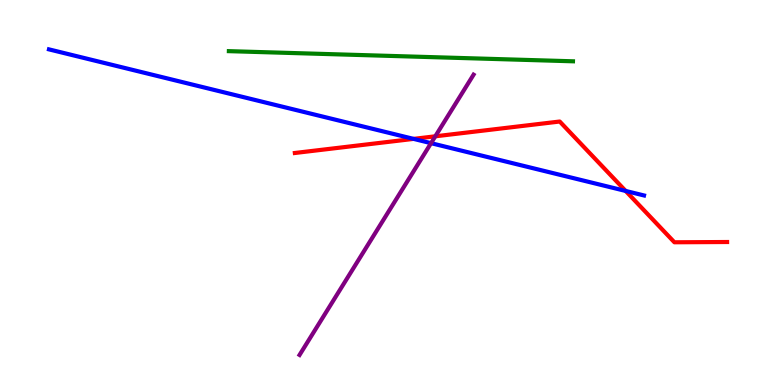[{'lines': ['blue', 'red'], 'intersections': [{'x': 5.34, 'y': 6.39}, {'x': 8.07, 'y': 5.04}]}, {'lines': ['green', 'red'], 'intersections': []}, {'lines': ['purple', 'red'], 'intersections': [{'x': 5.62, 'y': 6.46}]}, {'lines': ['blue', 'green'], 'intersections': []}, {'lines': ['blue', 'purple'], 'intersections': [{'x': 5.56, 'y': 6.28}]}, {'lines': ['green', 'purple'], 'intersections': []}]